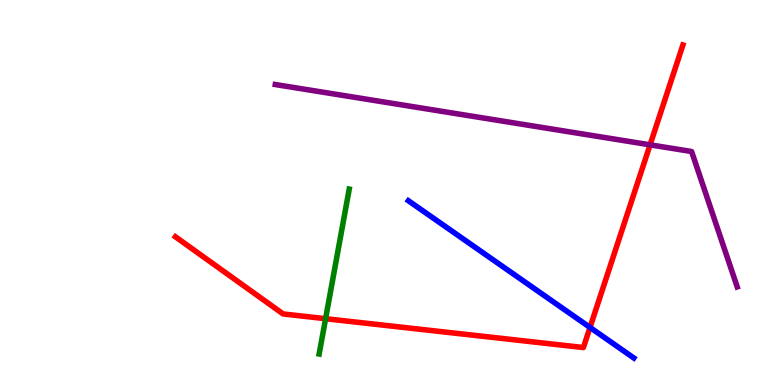[{'lines': ['blue', 'red'], 'intersections': [{'x': 7.61, 'y': 1.5}]}, {'lines': ['green', 'red'], 'intersections': [{'x': 4.2, 'y': 1.72}]}, {'lines': ['purple', 'red'], 'intersections': [{'x': 8.39, 'y': 6.24}]}, {'lines': ['blue', 'green'], 'intersections': []}, {'lines': ['blue', 'purple'], 'intersections': []}, {'lines': ['green', 'purple'], 'intersections': []}]